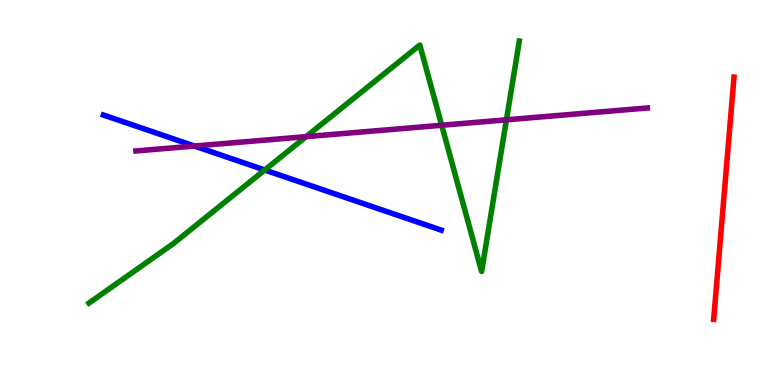[{'lines': ['blue', 'red'], 'intersections': []}, {'lines': ['green', 'red'], 'intersections': []}, {'lines': ['purple', 'red'], 'intersections': []}, {'lines': ['blue', 'green'], 'intersections': [{'x': 3.42, 'y': 5.58}]}, {'lines': ['blue', 'purple'], 'intersections': [{'x': 2.51, 'y': 6.21}]}, {'lines': ['green', 'purple'], 'intersections': [{'x': 3.95, 'y': 6.45}, {'x': 5.7, 'y': 6.75}, {'x': 6.53, 'y': 6.89}]}]